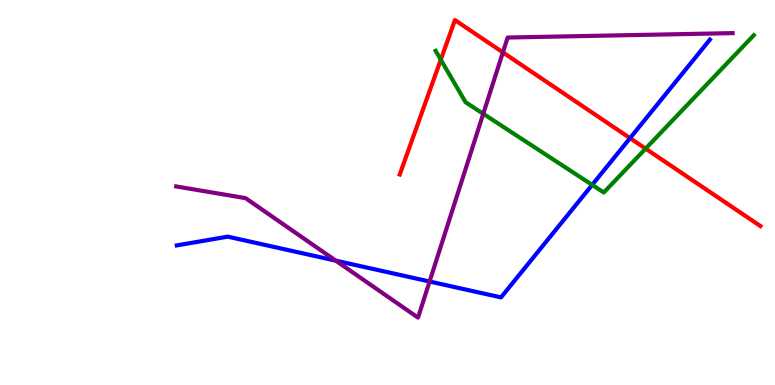[{'lines': ['blue', 'red'], 'intersections': [{'x': 8.13, 'y': 6.41}]}, {'lines': ['green', 'red'], 'intersections': [{'x': 5.69, 'y': 8.45}, {'x': 8.33, 'y': 6.14}]}, {'lines': ['purple', 'red'], 'intersections': [{'x': 6.49, 'y': 8.64}]}, {'lines': ['blue', 'green'], 'intersections': [{'x': 7.64, 'y': 5.2}]}, {'lines': ['blue', 'purple'], 'intersections': [{'x': 4.33, 'y': 3.23}, {'x': 5.54, 'y': 2.69}]}, {'lines': ['green', 'purple'], 'intersections': [{'x': 6.24, 'y': 7.04}]}]